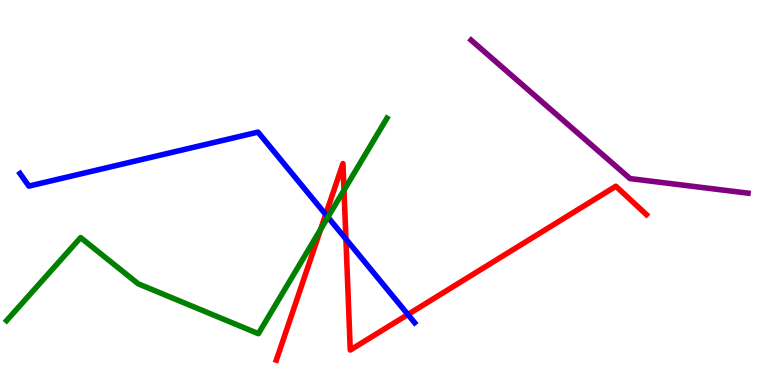[{'lines': ['blue', 'red'], 'intersections': [{'x': 4.2, 'y': 4.43}, {'x': 4.46, 'y': 3.79}, {'x': 5.26, 'y': 1.83}]}, {'lines': ['green', 'red'], 'intersections': [{'x': 4.14, 'y': 4.05}, {'x': 4.44, 'y': 5.06}]}, {'lines': ['purple', 'red'], 'intersections': []}, {'lines': ['blue', 'green'], 'intersections': [{'x': 4.23, 'y': 4.36}]}, {'lines': ['blue', 'purple'], 'intersections': []}, {'lines': ['green', 'purple'], 'intersections': []}]